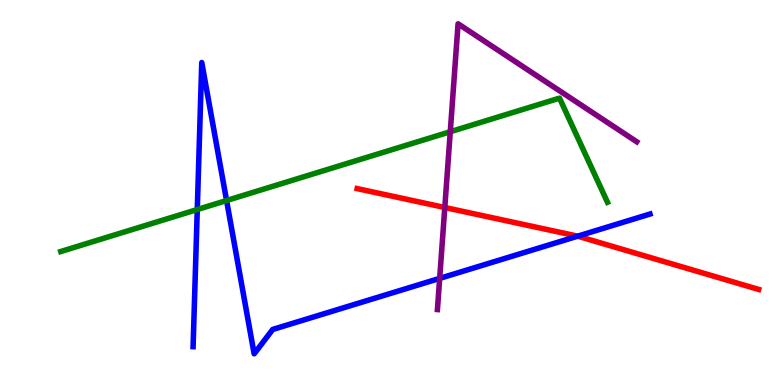[{'lines': ['blue', 'red'], 'intersections': [{'x': 7.45, 'y': 3.87}]}, {'lines': ['green', 'red'], 'intersections': []}, {'lines': ['purple', 'red'], 'intersections': [{'x': 5.74, 'y': 4.61}]}, {'lines': ['blue', 'green'], 'intersections': [{'x': 2.55, 'y': 4.56}, {'x': 2.92, 'y': 4.79}]}, {'lines': ['blue', 'purple'], 'intersections': [{'x': 5.67, 'y': 2.77}]}, {'lines': ['green', 'purple'], 'intersections': [{'x': 5.81, 'y': 6.58}]}]